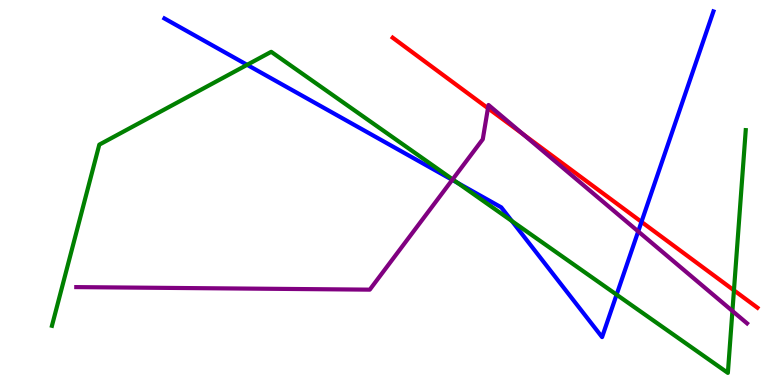[{'lines': ['blue', 'red'], 'intersections': [{'x': 8.28, 'y': 4.24}]}, {'lines': ['green', 'red'], 'intersections': [{'x': 9.47, 'y': 2.46}]}, {'lines': ['purple', 'red'], 'intersections': [{'x': 6.3, 'y': 7.19}, {'x': 6.75, 'y': 6.51}]}, {'lines': ['blue', 'green'], 'intersections': [{'x': 3.19, 'y': 8.32}, {'x': 5.9, 'y': 5.25}, {'x': 6.6, 'y': 4.26}, {'x': 7.96, 'y': 2.35}]}, {'lines': ['blue', 'purple'], 'intersections': [{'x': 5.84, 'y': 5.33}, {'x': 8.23, 'y': 3.99}]}, {'lines': ['green', 'purple'], 'intersections': [{'x': 5.84, 'y': 5.34}, {'x': 9.45, 'y': 1.92}]}]